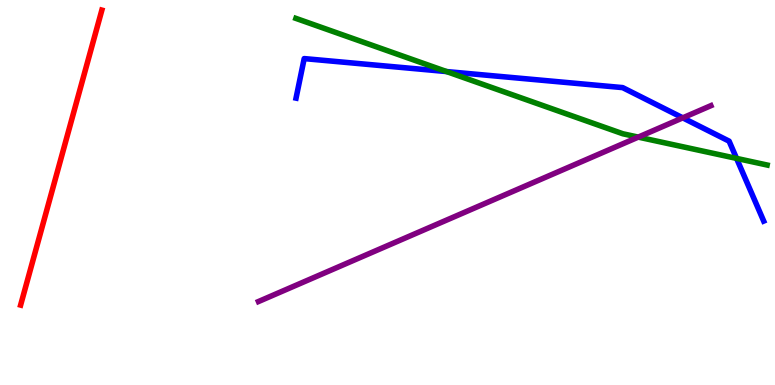[{'lines': ['blue', 'red'], 'intersections': []}, {'lines': ['green', 'red'], 'intersections': []}, {'lines': ['purple', 'red'], 'intersections': []}, {'lines': ['blue', 'green'], 'intersections': [{'x': 5.76, 'y': 8.14}, {'x': 9.5, 'y': 5.89}]}, {'lines': ['blue', 'purple'], 'intersections': [{'x': 8.81, 'y': 6.94}]}, {'lines': ['green', 'purple'], 'intersections': [{'x': 8.24, 'y': 6.44}]}]